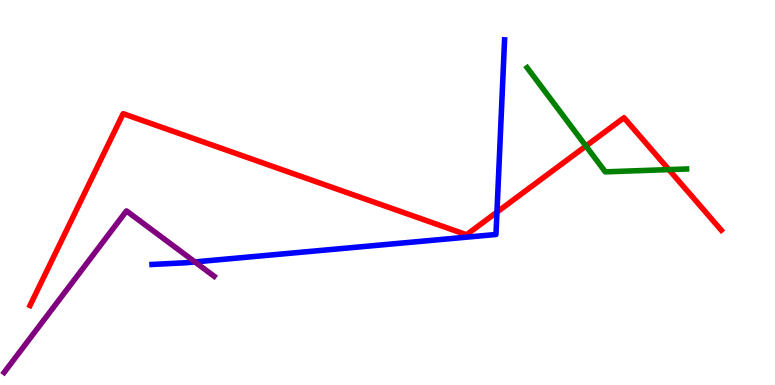[{'lines': ['blue', 'red'], 'intersections': [{'x': 6.41, 'y': 4.49}]}, {'lines': ['green', 'red'], 'intersections': [{'x': 7.56, 'y': 6.21}, {'x': 8.63, 'y': 5.59}]}, {'lines': ['purple', 'red'], 'intersections': []}, {'lines': ['blue', 'green'], 'intersections': []}, {'lines': ['blue', 'purple'], 'intersections': [{'x': 2.51, 'y': 3.2}]}, {'lines': ['green', 'purple'], 'intersections': []}]